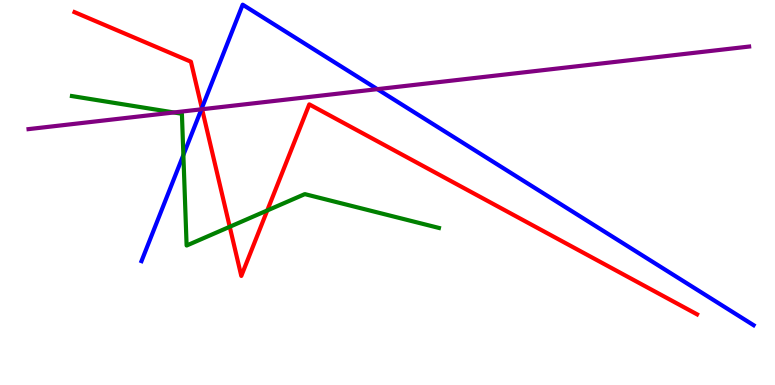[{'lines': ['blue', 'red'], 'intersections': [{'x': 2.6, 'y': 7.19}]}, {'lines': ['green', 'red'], 'intersections': [{'x': 2.96, 'y': 4.11}, {'x': 3.45, 'y': 4.53}]}, {'lines': ['purple', 'red'], 'intersections': [{'x': 2.61, 'y': 7.16}]}, {'lines': ['blue', 'green'], 'intersections': [{'x': 2.37, 'y': 5.97}]}, {'lines': ['blue', 'purple'], 'intersections': [{'x': 2.6, 'y': 7.16}, {'x': 4.87, 'y': 7.68}]}, {'lines': ['green', 'purple'], 'intersections': [{'x': 2.24, 'y': 7.08}]}]